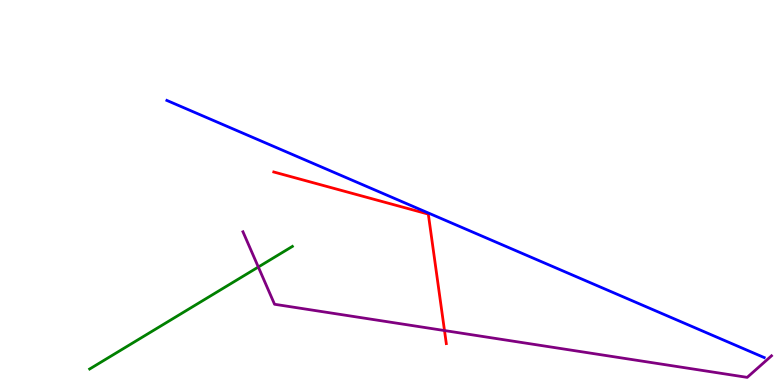[{'lines': ['blue', 'red'], 'intersections': []}, {'lines': ['green', 'red'], 'intersections': []}, {'lines': ['purple', 'red'], 'intersections': [{'x': 5.74, 'y': 1.41}]}, {'lines': ['blue', 'green'], 'intersections': []}, {'lines': ['blue', 'purple'], 'intersections': []}, {'lines': ['green', 'purple'], 'intersections': [{'x': 3.33, 'y': 3.06}]}]